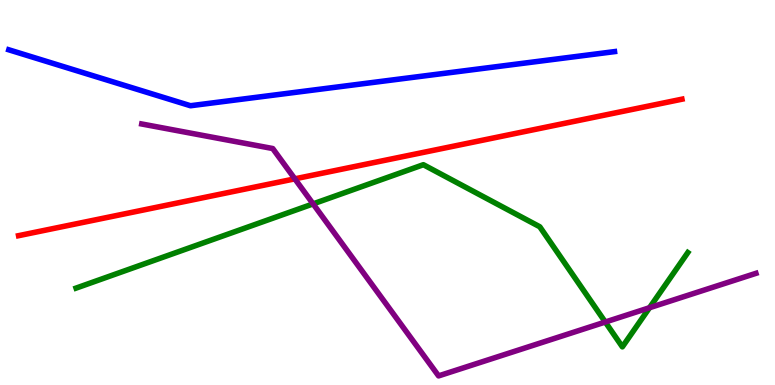[{'lines': ['blue', 'red'], 'intersections': []}, {'lines': ['green', 'red'], 'intersections': []}, {'lines': ['purple', 'red'], 'intersections': [{'x': 3.8, 'y': 5.35}]}, {'lines': ['blue', 'green'], 'intersections': []}, {'lines': ['blue', 'purple'], 'intersections': []}, {'lines': ['green', 'purple'], 'intersections': [{'x': 4.04, 'y': 4.7}, {'x': 7.81, 'y': 1.64}, {'x': 8.38, 'y': 2.01}]}]